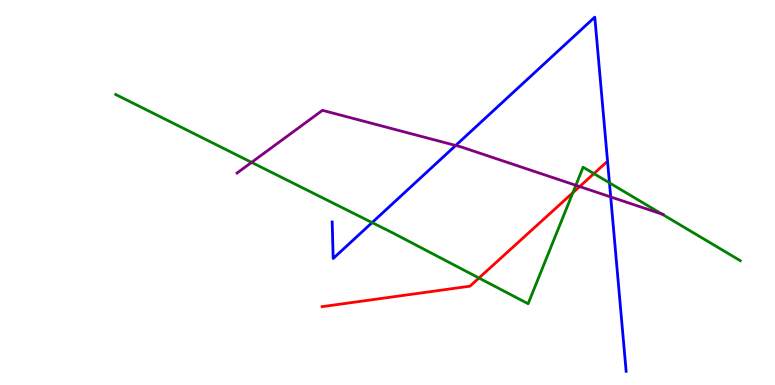[{'lines': ['blue', 'red'], 'intersections': []}, {'lines': ['green', 'red'], 'intersections': [{'x': 6.18, 'y': 2.78}, {'x': 7.39, 'y': 4.99}, {'x': 7.66, 'y': 5.49}]}, {'lines': ['purple', 'red'], 'intersections': [{'x': 7.48, 'y': 5.15}]}, {'lines': ['blue', 'green'], 'intersections': [{'x': 4.8, 'y': 4.22}, {'x': 7.86, 'y': 5.25}]}, {'lines': ['blue', 'purple'], 'intersections': [{'x': 5.88, 'y': 6.22}, {'x': 7.88, 'y': 4.88}]}, {'lines': ['green', 'purple'], 'intersections': [{'x': 3.25, 'y': 5.78}, {'x': 7.43, 'y': 5.19}, {'x': 8.54, 'y': 4.44}]}]